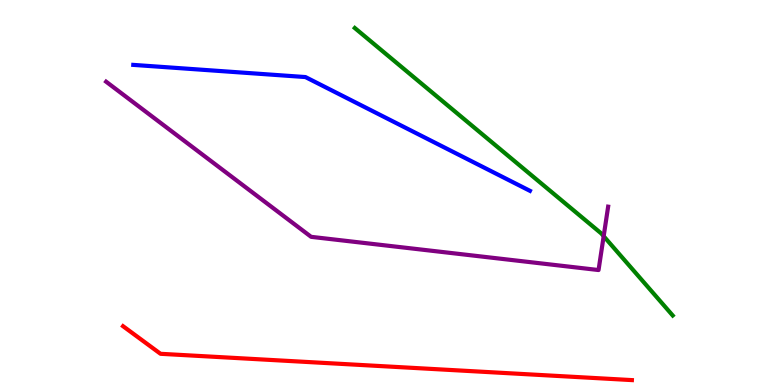[{'lines': ['blue', 'red'], 'intersections': []}, {'lines': ['green', 'red'], 'intersections': []}, {'lines': ['purple', 'red'], 'intersections': []}, {'lines': ['blue', 'green'], 'intersections': []}, {'lines': ['blue', 'purple'], 'intersections': []}, {'lines': ['green', 'purple'], 'intersections': [{'x': 7.79, 'y': 3.87}]}]